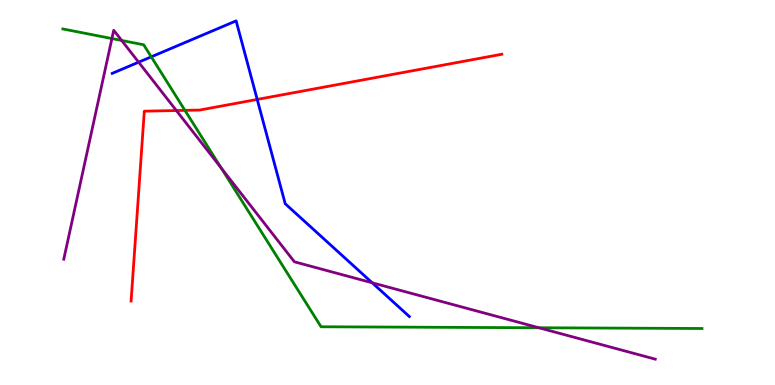[{'lines': ['blue', 'red'], 'intersections': [{'x': 3.32, 'y': 7.42}]}, {'lines': ['green', 'red'], 'intersections': [{'x': 2.39, 'y': 7.13}]}, {'lines': ['purple', 'red'], 'intersections': [{'x': 2.28, 'y': 7.13}]}, {'lines': ['blue', 'green'], 'intersections': [{'x': 1.95, 'y': 8.52}]}, {'lines': ['blue', 'purple'], 'intersections': [{'x': 1.79, 'y': 8.38}, {'x': 4.8, 'y': 2.65}]}, {'lines': ['green', 'purple'], 'intersections': [{'x': 1.44, 'y': 9.0}, {'x': 1.57, 'y': 8.95}, {'x': 2.85, 'y': 5.64}, {'x': 6.95, 'y': 1.49}]}]